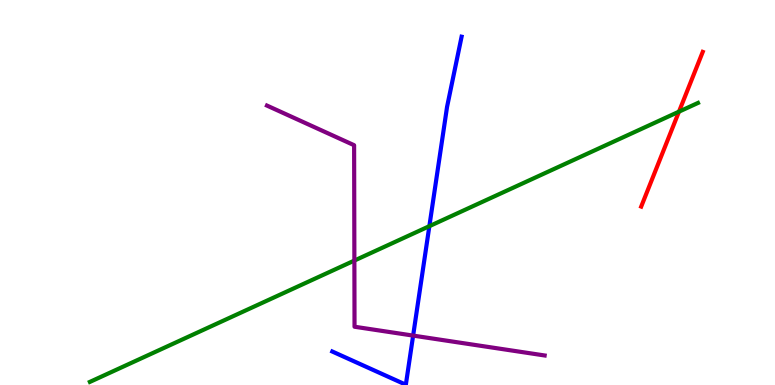[{'lines': ['blue', 'red'], 'intersections': []}, {'lines': ['green', 'red'], 'intersections': [{'x': 8.76, 'y': 7.1}]}, {'lines': ['purple', 'red'], 'intersections': []}, {'lines': ['blue', 'green'], 'intersections': [{'x': 5.54, 'y': 4.13}]}, {'lines': ['blue', 'purple'], 'intersections': [{'x': 5.33, 'y': 1.28}]}, {'lines': ['green', 'purple'], 'intersections': [{'x': 4.57, 'y': 3.23}]}]